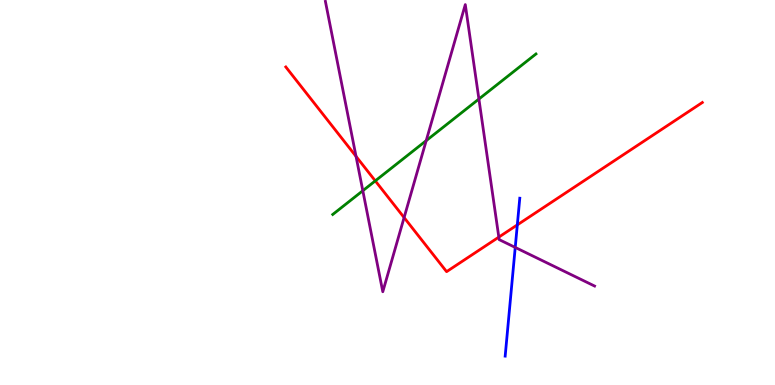[{'lines': ['blue', 'red'], 'intersections': [{'x': 6.68, 'y': 4.16}]}, {'lines': ['green', 'red'], 'intersections': [{'x': 4.84, 'y': 5.3}]}, {'lines': ['purple', 'red'], 'intersections': [{'x': 4.59, 'y': 5.94}, {'x': 5.21, 'y': 4.35}, {'x': 6.44, 'y': 3.84}]}, {'lines': ['blue', 'green'], 'intersections': []}, {'lines': ['blue', 'purple'], 'intersections': [{'x': 6.65, 'y': 3.57}]}, {'lines': ['green', 'purple'], 'intersections': [{'x': 4.68, 'y': 5.05}, {'x': 5.5, 'y': 6.35}, {'x': 6.18, 'y': 7.43}]}]